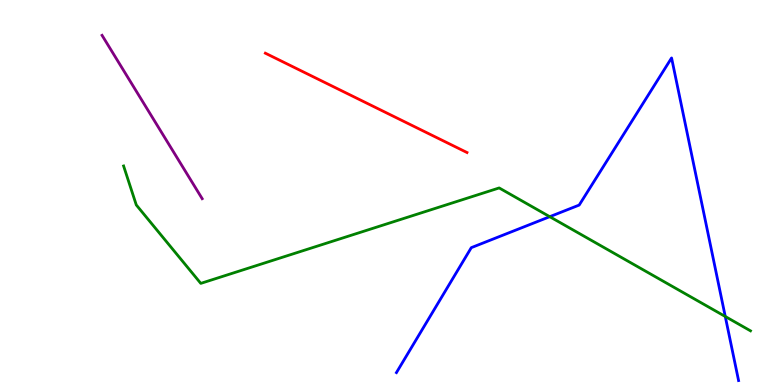[{'lines': ['blue', 'red'], 'intersections': []}, {'lines': ['green', 'red'], 'intersections': []}, {'lines': ['purple', 'red'], 'intersections': []}, {'lines': ['blue', 'green'], 'intersections': [{'x': 7.09, 'y': 4.37}, {'x': 9.36, 'y': 1.78}]}, {'lines': ['blue', 'purple'], 'intersections': []}, {'lines': ['green', 'purple'], 'intersections': []}]